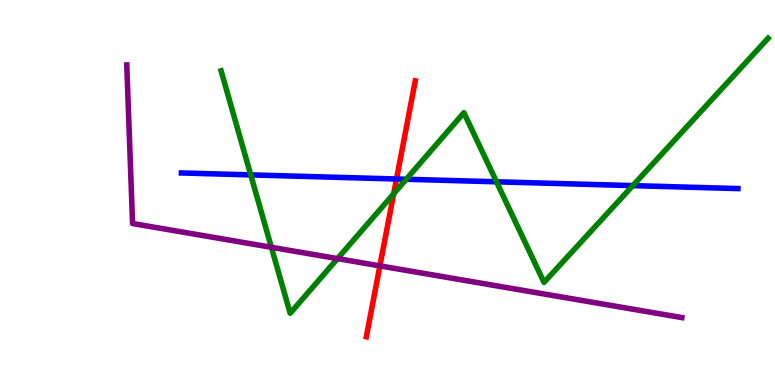[{'lines': ['blue', 'red'], 'intersections': [{'x': 5.12, 'y': 5.35}]}, {'lines': ['green', 'red'], 'intersections': [{'x': 5.08, 'y': 4.97}]}, {'lines': ['purple', 'red'], 'intersections': [{'x': 4.9, 'y': 3.09}]}, {'lines': ['blue', 'green'], 'intersections': [{'x': 3.24, 'y': 5.46}, {'x': 5.24, 'y': 5.34}, {'x': 6.41, 'y': 5.28}, {'x': 8.17, 'y': 5.18}]}, {'lines': ['blue', 'purple'], 'intersections': []}, {'lines': ['green', 'purple'], 'intersections': [{'x': 3.5, 'y': 3.58}, {'x': 4.36, 'y': 3.28}]}]